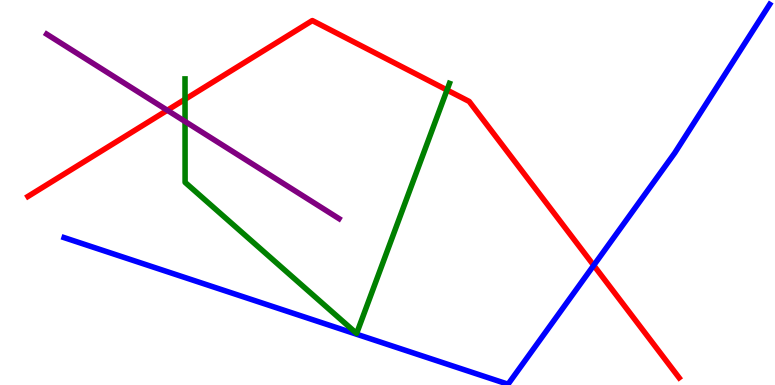[{'lines': ['blue', 'red'], 'intersections': [{'x': 7.66, 'y': 3.11}]}, {'lines': ['green', 'red'], 'intersections': [{'x': 2.39, 'y': 7.42}, {'x': 5.77, 'y': 7.66}]}, {'lines': ['purple', 'red'], 'intersections': [{'x': 2.16, 'y': 7.14}]}, {'lines': ['blue', 'green'], 'intersections': []}, {'lines': ['blue', 'purple'], 'intersections': []}, {'lines': ['green', 'purple'], 'intersections': [{'x': 2.39, 'y': 6.85}]}]